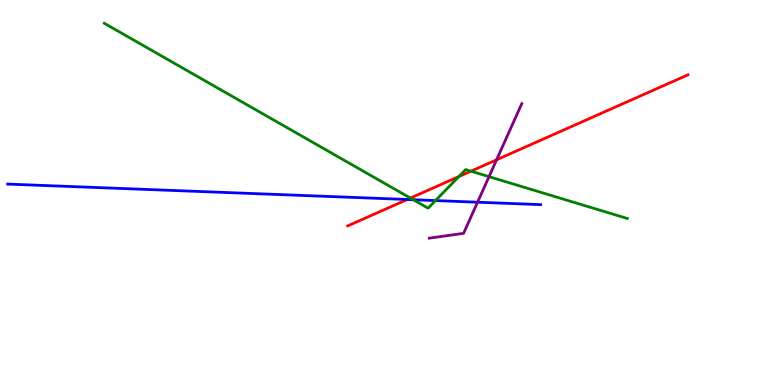[{'lines': ['blue', 'red'], 'intersections': [{'x': 5.25, 'y': 4.82}]}, {'lines': ['green', 'red'], 'intersections': [{'x': 5.3, 'y': 4.86}, {'x': 5.92, 'y': 5.41}, {'x': 6.08, 'y': 5.55}]}, {'lines': ['purple', 'red'], 'intersections': [{'x': 6.41, 'y': 5.85}]}, {'lines': ['blue', 'green'], 'intersections': [{'x': 5.33, 'y': 4.81}, {'x': 5.62, 'y': 4.79}]}, {'lines': ['blue', 'purple'], 'intersections': [{'x': 6.16, 'y': 4.75}]}, {'lines': ['green', 'purple'], 'intersections': [{'x': 6.31, 'y': 5.41}]}]